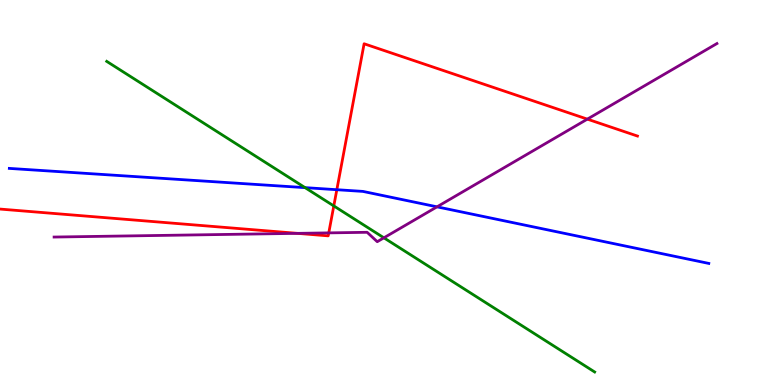[{'lines': ['blue', 'red'], 'intersections': [{'x': 4.35, 'y': 5.07}]}, {'lines': ['green', 'red'], 'intersections': [{'x': 4.31, 'y': 4.65}]}, {'lines': ['purple', 'red'], 'intersections': [{'x': 3.84, 'y': 3.94}, {'x': 4.24, 'y': 3.95}, {'x': 7.58, 'y': 6.91}]}, {'lines': ['blue', 'green'], 'intersections': [{'x': 3.94, 'y': 5.13}]}, {'lines': ['blue', 'purple'], 'intersections': [{'x': 5.64, 'y': 4.63}]}, {'lines': ['green', 'purple'], 'intersections': [{'x': 4.95, 'y': 3.82}]}]